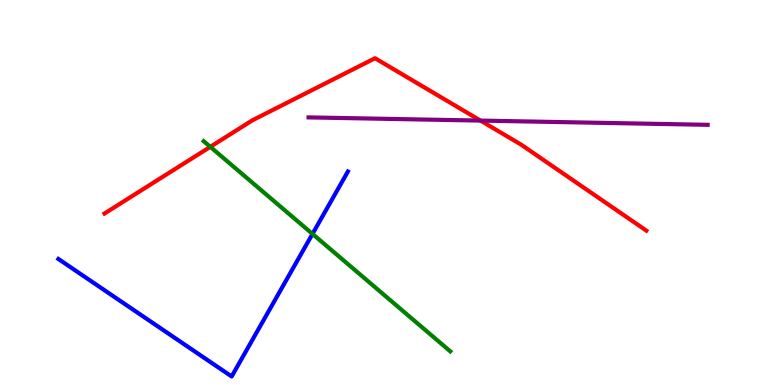[{'lines': ['blue', 'red'], 'intersections': []}, {'lines': ['green', 'red'], 'intersections': [{'x': 2.71, 'y': 6.19}]}, {'lines': ['purple', 'red'], 'intersections': [{'x': 6.2, 'y': 6.87}]}, {'lines': ['blue', 'green'], 'intersections': [{'x': 4.03, 'y': 3.92}]}, {'lines': ['blue', 'purple'], 'intersections': []}, {'lines': ['green', 'purple'], 'intersections': []}]